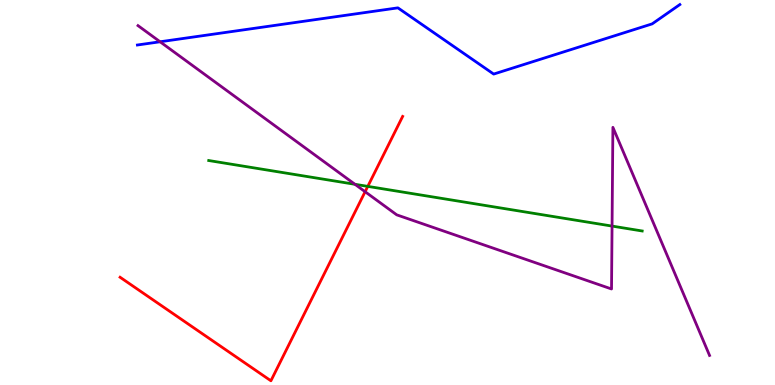[{'lines': ['blue', 'red'], 'intersections': []}, {'lines': ['green', 'red'], 'intersections': [{'x': 4.75, 'y': 5.16}]}, {'lines': ['purple', 'red'], 'intersections': [{'x': 4.71, 'y': 5.02}]}, {'lines': ['blue', 'green'], 'intersections': []}, {'lines': ['blue', 'purple'], 'intersections': [{'x': 2.07, 'y': 8.92}]}, {'lines': ['green', 'purple'], 'intersections': [{'x': 4.58, 'y': 5.21}, {'x': 7.9, 'y': 4.13}]}]